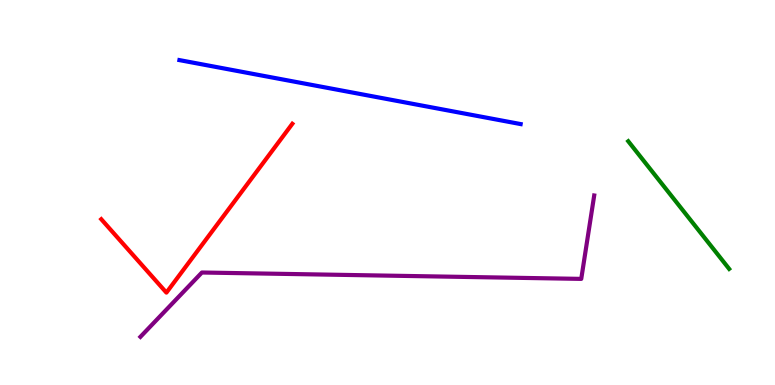[{'lines': ['blue', 'red'], 'intersections': []}, {'lines': ['green', 'red'], 'intersections': []}, {'lines': ['purple', 'red'], 'intersections': []}, {'lines': ['blue', 'green'], 'intersections': []}, {'lines': ['blue', 'purple'], 'intersections': []}, {'lines': ['green', 'purple'], 'intersections': []}]